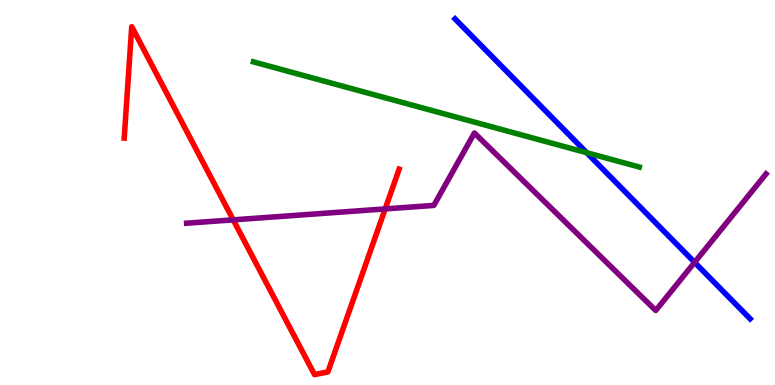[{'lines': ['blue', 'red'], 'intersections': []}, {'lines': ['green', 'red'], 'intersections': []}, {'lines': ['purple', 'red'], 'intersections': [{'x': 3.01, 'y': 4.29}, {'x': 4.97, 'y': 4.57}]}, {'lines': ['blue', 'green'], 'intersections': [{'x': 7.57, 'y': 6.03}]}, {'lines': ['blue', 'purple'], 'intersections': [{'x': 8.96, 'y': 3.19}]}, {'lines': ['green', 'purple'], 'intersections': []}]